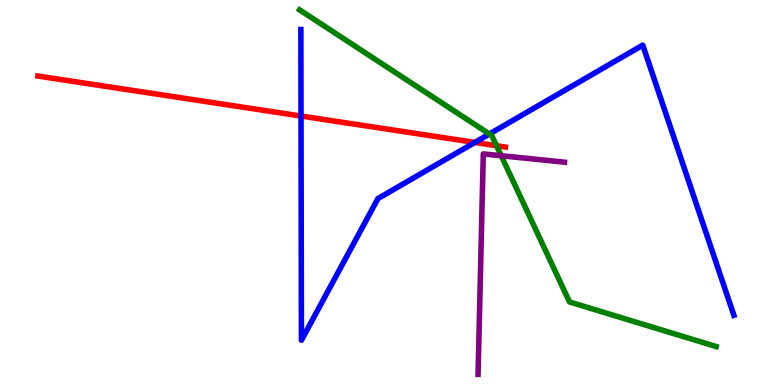[{'lines': ['blue', 'red'], 'intersections': [{'x': 3.88, 'y': 6.99}, {'x': 6.13, 'y': 6.3}]}, {'lines': ['green', 'red'], 'intersections': [{'x': 6.41, 'y': 6.21}]}, {'lines': ['purple', 'red'], 'intersections': []}, {'lines': ['blue', 'green'], 'intersections': [{'x': 6.31, 'y': 6.52}]}, {'lines': ['blue', 'purple'], 'intersections': []}, {'lines': ['green', 'purple'], 'intersections': [{'x': 6.47, 'y': 5.96}]}]